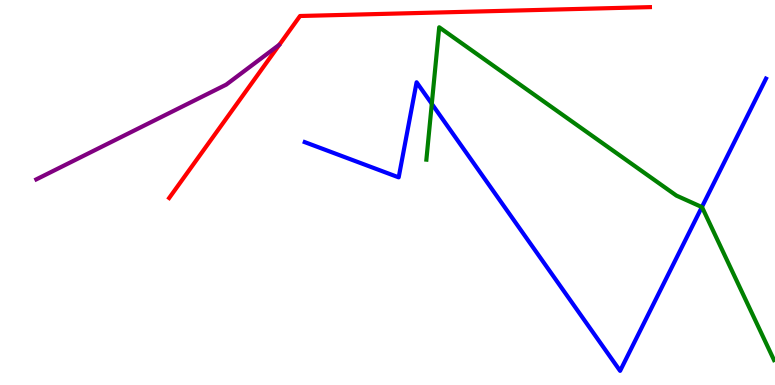[{'lines': ['blue', 'red'], 'intersections': []}, {'lines': ['green', 'red'], 'intersections': []}, {'lines': ['purple', 'red'], 'intersections': []}, {'lines': ['blue', 'green'], 'intersections': [{'x': 5.57, 'y': 7.3}, {'x': 9.06, 'y': 4.62}]}, {'lines': ['blue', 'purple'], 'intersections': []}, {'lines': ['green', 'purple'], 'intersections': []}]